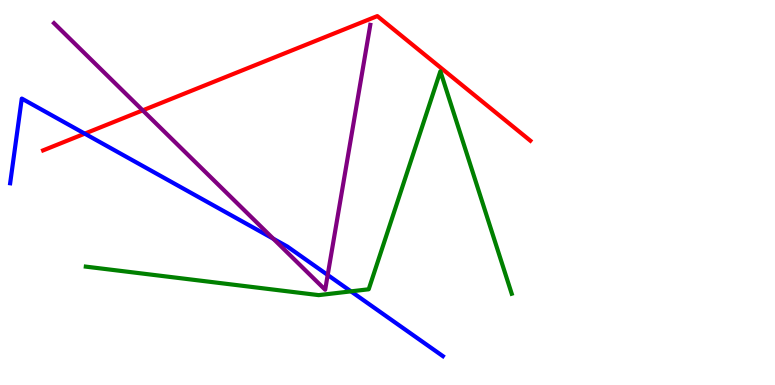[{'lines': ['blue', 'red'], 'intersections': [{'x': 1.09, 'y': 6.53}]}, {'lines': ['green', 'red'], 'intersections': []}, {'lines': ['purple', 'red'], 'intersections': [{'x': 1.84, 'y': 7.13}]}, {'lines': ['blue', 'green'], 'intersections': [{'x': 4.53, 'y': 2.43}]}, {'lines': ['blue', 'purple'], 'intersections': [{'x': 3.53, 'y': 3.8}, {'x': 4.23, 'y': 2.86}]}, {'lines': ['green', 'purple'], 'intersections': []}]